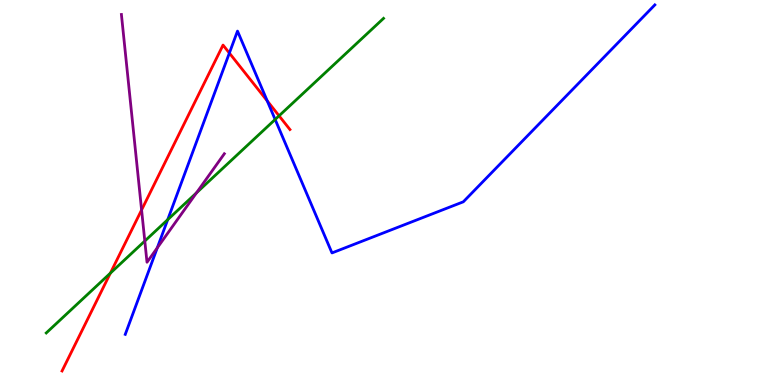[{'lines': ['blue', 'red'], 'intersections': [{'x': 2.96, 'y': 8.62}, {'x': 3.45, 'y': 7.38}]}, {'lines': ['green', 'red'], 'intersections': [{'x': 1.42, 'y': 2.91}, {'x': 3.6, 'y': 6.99}]}, {'lines': ['purple', 'red'], 'intersections': [{'x': 1.83, 'y': 4.55}]}, {'lines': ['blue', 'green'], 'intersections': [{'x': 2.16, 'y': 4.29}, {'x': 3.55, 'y': 6.9}]}, {'lines': ['blue', 'purple'], 'intersections': [{'x': 2.03, 'y': 3.56}]}, {'lines': ['green', 'purple'], 'intersections': [{'x': 1.87, 'y': 3.74}, {'x': 2.54, 'y': 4.99}]}]